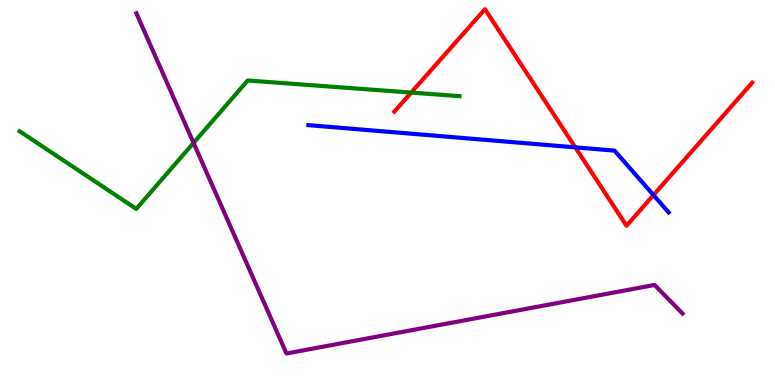[{'lines': ['blue', 'red'], 'intersections': [{'x': 7.42, 'y': 6.17}, {'x': 8.43, 'y': 4.93}]}, {'lines': ['green', 'red'], 'intersections': [{'x': 5.31, 'y': 7.6}]}, {'lines': ['purple', 'red'], 'intersections': []}, {'lines': ['blue', 'green'], 'intersections': []}, {'lines': ['blue', 'purple'], 'intersections': []}, {'lines': ['green', 'purple'], 'intersections': [{'x': 2.5, 'y': 6.29}]}]